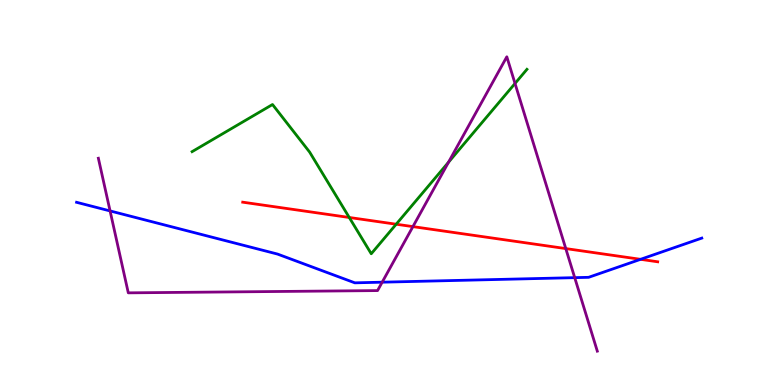[{'lines': ['blue', 'red'], 'intersections': [{'x': 8.27, 'y': 3.26}]}, {'lines': ['green', 'red'], 'intersections': [{'x': 4.51, 'y': 4.35}, {'x': 5.11, 'y': 4.18}]}, {'lines': ['purple', 'red'], 'intersections': [{'x': 5.33, 'y': 4.11}, {'x': 7.3, 'y': 3.54}]}, {'lines': ['blue', 'green'], 'intersections': []}, {'lines': ['blue', 'purple'], 'intersections': [{'x': 1.42, 'y': 4.52}, {'x': 4.93, 'y': 2.67}, {'x': 7.42, 'y': 2.79}]}, {'lines': ['green', 'purple'], 'intersections': [{'x': 5.79, 'y': 5.79}, {'x': 6.65, 'y': 7.83}]}]